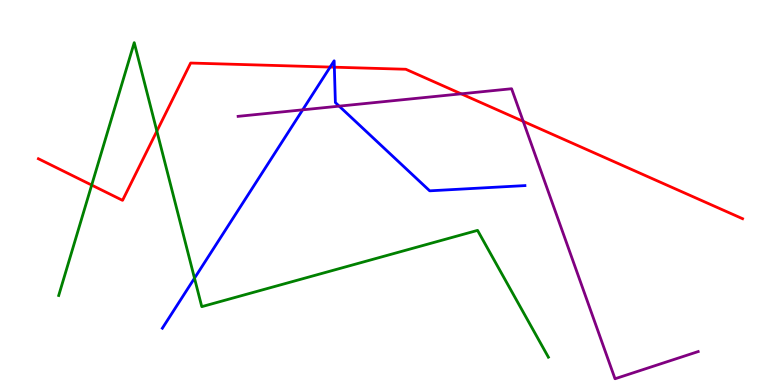[{'lines': ['blue', 'red'], 'intersections': [{'x': 4.26, 'y': 8.26}, {'x': 4.31, 'y': 8.25}]}, {'lines': ['green', 'red'], 'intersections': [{'x': 1.18, 'y': 5.19}, {'x': 2.02, 'y': 6.59}]}, {'lines': ['purple', 'red'], 'intersections': [{'x': 5.95, 'y': 7.56}, {'x': 6.75, 'y': 6.85}]}, {'lines': ['blue', 'green'], 'intersections': [{'x': 2.51, 'y': 2.77}]}, {'lines': ['blue', 'purple'], 'intersections': [{'x': 3.91, 'y': 7.15}, {'x': 4.38, 'y': 7.24}]}, {'lines': ['green', 'purple'], 'intersections': []}]